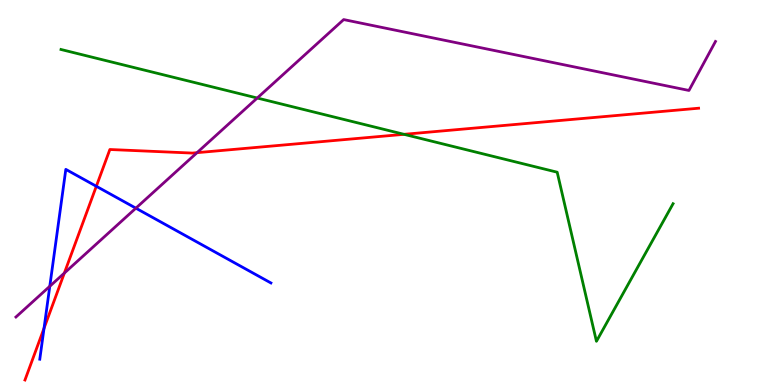[{'lines': ['blue', 'red'], 'intersections': [{'x': 0.568, 'y': 1.47}, {'x': 1.24, 'y': 5.16}]}, {'lines': ['green', 'red'], 'intersections': [{'x': 5.21, 'y': 6.51}]}, {'lines': ['purple', 'red'], 'intersections': [{'x': 0.83, 'y': 2.91}, {'x': 2.54, 'y': 6.03}]}, {'lines': ['blue', 'green'], 'intersections': []}, {'lines': ['blue', 'purple'], 'intersections': [{'x': 0.642, 'y': 2.56}, {'x': 1.75, 'y': 4.59}]}, {'lines': ['green', 'purple'], 'intersections': [{'x': 3.32, 'y': 7.45}]}]